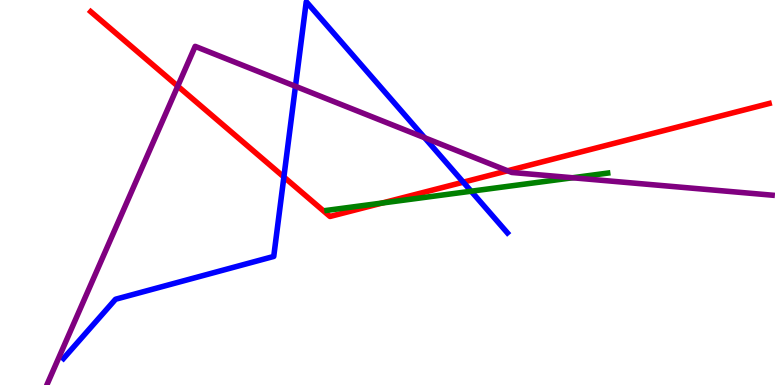[{'lines': ['blue', 'red'], 'intersections': [{'x': 3.66, 'y': 5.4}, {'x': 5.98, 'y': 5.27}]}, {'lines': ['green', 'red'], 'intersections': [{'x': 4.93, 'y': 4.73}]}, {'lines': ['purple', 'red'], 'intersections': [{'x': 2.29, 'y': 7.76}, {'x': 6.55, 'y': 5.56}]}, {'lines': ['blue', 'green'], 'intersections': [{'x': 6.08, 'y': 5.03}]}, {'lines': ['blue', 'purple'], 'intersections': [{'x': 3.81, 'y': 7.76}, {'x': 5.48, 'y': 6.42}]}, {'lines': ['green', 'purple'], 'intersections': [{'x': 7.39, 'y': 5.38}]}]